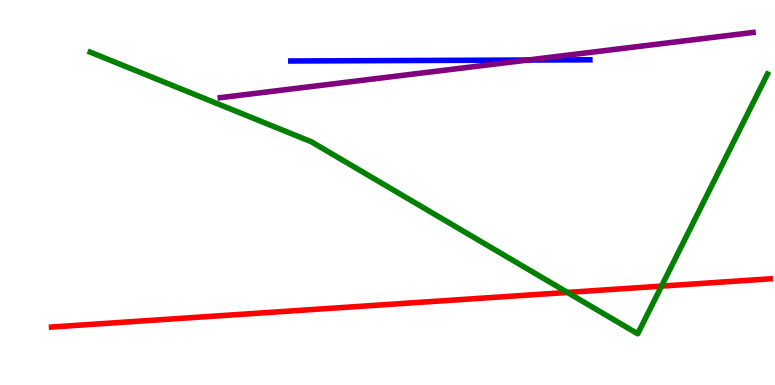[{'lines': ['blue', 'red'], 'intersections': []}, {'lines': ['green', 'red'], 'intersections': [{'x': 7.32, 'y': 2.4}, {'x': 8.54, 'y': 2.57}]}, {'lines': ['purple', 'red'], 'intersections': []}, {'lines': ['blue', 'green'], 'intersections': []}, {'lines': ['blue', 'purple'], 'intersections': [{'x': 6.81, 'y': 8.44}]}, {'lines': ['green', 'purple'], 'intersections': []}]